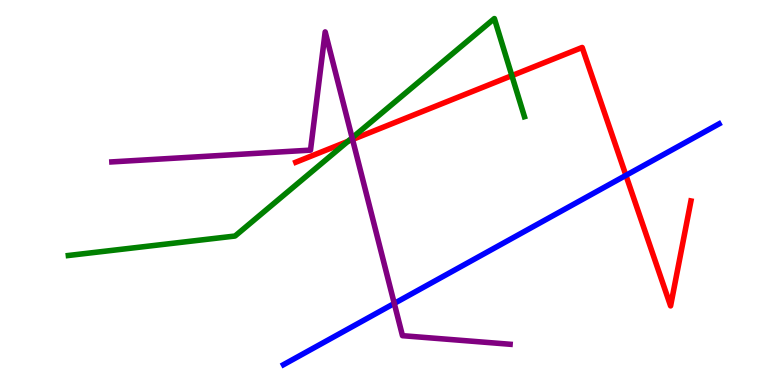[{'lines': ['blue', 'red'], 'intersections': [{'x': 8.08, 'y': 5.45}]}, {'lines': ['green', 'red'], 'intersections': [{'x': 4.49, 'y': 6.33}, {'x': 6.6, 'y': 8.04}]}, {'lines': ['purple', 'red'], 'intersections': [{'x': 4.55, 'y': 6.38}]}, {'lines': ['blue', 'green'], 'intersections': []}, {'lines': ['blue', 'purple'], 'intersections': [{'x': 5.09, 'y': 2.12}]}, {'lines': ['green', 'purple'], 'intersections': [{'x': 4.54, 'y': 6.42}]}]